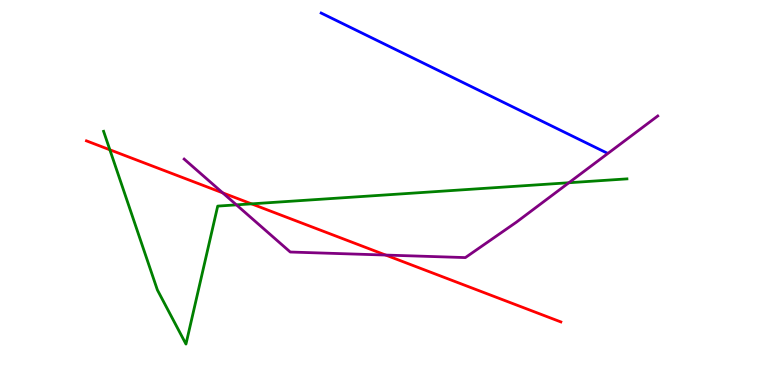[{'lines': ['blue', 'red'], 'intersections': []}, {'lines': ['green', 'red'], 'intersections': [{'x': 1.42, 'y': 6.11}, {'x': 3.25, 'y': 4.71}]}, {'lines': ['purple', 'red'], 'intersections': [{'x': 2.87, 'y': 4.99}, {'x': 4.98, 'y': 3.38}]}, {'lines': ['blue', 'green'], 'intersections': []}, {'lines': ['blue', 'purple'], 'intersections': []}, {'lines': ['green', 'purple'], 'intersections': [{'x': 3.05, 'y': 4.68}, {'x': 7.34, 'y': 5.25}]}]